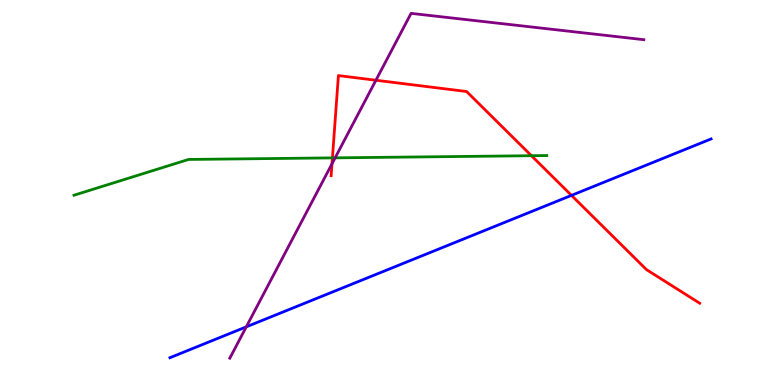[{'lines': ['blue', 'red'], 'intersections': [{'x': 7.37, 'y': 4.93}]}, {'lines': ['green', 'red'], 'intersections': [{'x': 4.29, 'y': 5.9}, {'x': 6.86, 'y': 5.96}]}, {'lines': ['purple', 'red'], 'intersections': [{'x': 4.28, 'y': 5.75}, {'x': 4.85, 'y': 7.92}]}, {'lines': ['blue', 'green'], 'intersections': []}, {'lines': ['blue', 'purple'], 'intersections': [{'x': 3.18, 'y': 1.51}]}, {'lines': ['green', 'purple'], 'intersections': [{'x': 4.32, 'y': 5.9}]}]